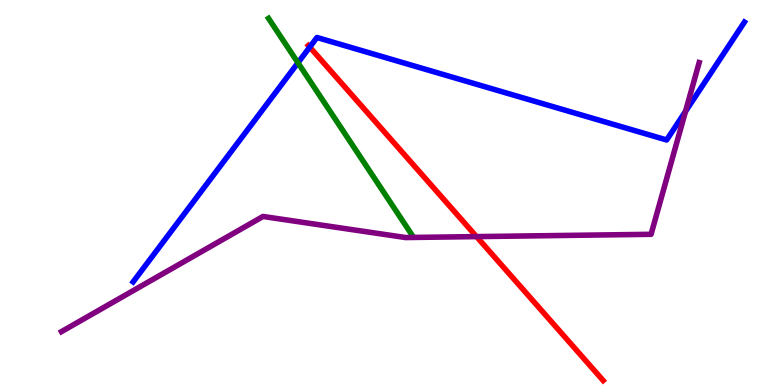[{'lines': ['blue', 'red'], 'intersections': [{'x': 4.0, 'y': 8.78}]}, {'lines': ['green', 'red'], 'intersections': []}, {'lines': ['purple', 'red'], 'intersections': [{'x': 6.15, 'y': 3.85}]}, {'lines': ['blue', 'green'], 'intersections': [{'x': 3.84, 'y': 8.37}]}, {'lines': ['blue', 'purple'], 'intersections': [{'x': 8.85, 'y': 7.11}]}, {'lines': ['green', 'purple'], 'intersections': []}]